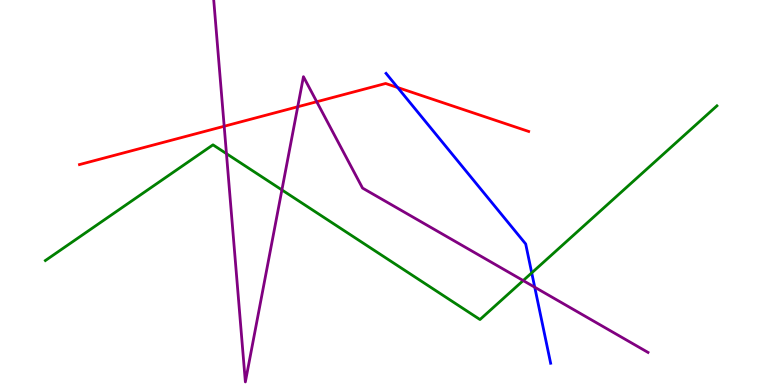[{'lines': ['blue', 'red'], 'intersections': [{'x': 5.13, 'y': 7.73}]}, {'lines': ['green', 'red'], 'intersections': []}, {'lines': ['purple', 'red'], 'intersections': [{'x': 2.89, 'y': 6.72}, {'x': 3.84, 'y': 7.23}, {'x': 4.09, 'y': 7.36}]}, {'lines': ['blue', 'green'], 'intersections': [{'x': 6.86, 'y': 2.91}]}, {'lines': ['blue', 'purple'], 'intersections': [{'x': 6.9, 'y': 2.54}]}, {'lines': ['green', 'purple'], 'intersections': [{'x': 2.92, 'y': 6.01}, {'x': 3.64, 'y': 5.07}, {'x': 6.75, 'y': 2.71}]}]